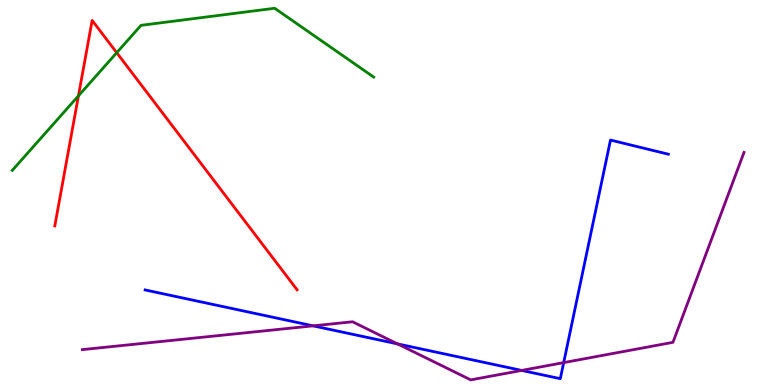[{'lines': ['blue', 'red'], 'intersections': []}, {'lines': ['green', 'red'], 'intersections': [{'x': 1.01, 'y': 7.51}, {'x': 1.51, 'y': 8.63}]}, {'lines': ['purple', 'red'], 'intersections': []}, {'lines': ['blue', 'green'], 'intersections': []}, {'lines': ['blue', 'purple'], 'intersections': [{'x': 4.04, 'y': 1.54}, {'x': 5.13, 'y': 1.07}, {'x': 6.73, 'y': 0.379}, {'x': 7.27, 'y': 0.581}]}, {'lines': ['green', 'purple'], 'intersections': []}]